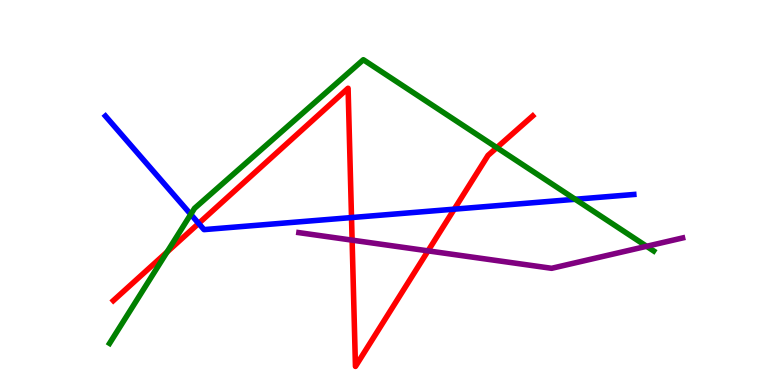[{'lines': ['blue', 'red'], 'intersections': [{'x': 2.56, 'y': 4.2}, {'x': 4.54, 'y': 4.35}, {'x': 5.86, 'y': 4.57}]}, {'lines': ['green', 'red'], 'intersections': [{'x': 2.16, 'y': 3.45}, {'x': 6.41, 'y': 6.17}]}, {'lines': ['purple', 'red'], 'intersections': [{'x': 4.54, 'y': 3.76}, {'x': 5.52, 'y': 3.48}]}, {'lines': ['blue', 'green'], 'intersections': [{'x': 2.46, 'y': 4.43}, {'x': 7.42, 'y': 4.82}]}, {'lines': ['blue', 'purple'], 'intersections': []}, {'lines': ['green', 'purple'], 'intersections': [{'x': 8.34, 'y': 3.6}]}]